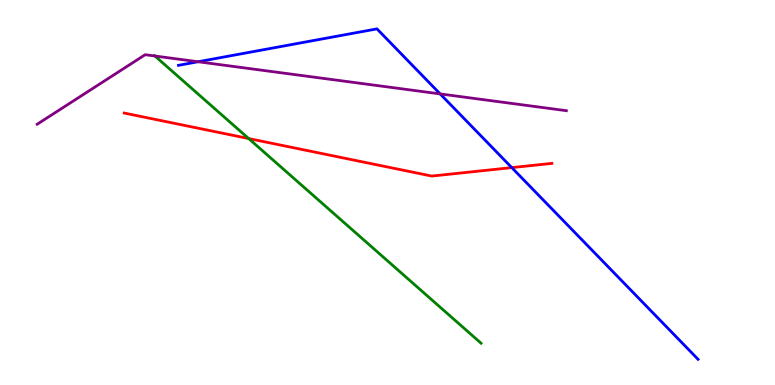[{'lines': ['blue', 'red'], 'intersections': [{'x': 6.6, 'y': 5.65}]}, {'lines': ['green', 'red'], 'intersections': [{'x': 3.21, 'y': 6.4}]}, {'lines': ['purple', 'red'], 'intersections': []}, {'lines': ['blue', 'green'], 'intersections': []}, {'lines': ['blue', 'purple'], 'intersections': [{'x': 2.56, 'y': 8.4}, {'x': 5.68, 'y': 7.56}]}, {'lines': ['green', 'purple'], 'intersections': [{'x': 2.0, 'y': 8.55}]}]